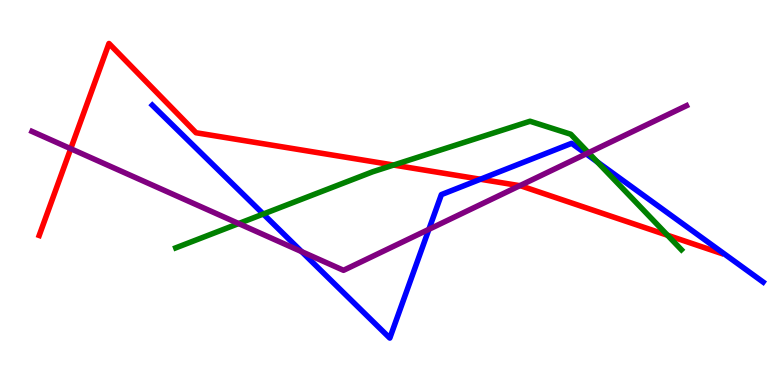[{'lines': ['blue', 'red'], 'intersections': [{'x': 6.2, 'y': 5.34}]}, {'lines': ['green', 'red'], 'intersections': [{'x': 5.08, 'y': 5.71}, {'x': 8.61, 'y': 3.89}]}, {'lines': ['purple', 'red'], 'intersections': [{'x': 0.913, 'y': 6.14}, {'x': 6.71, 'y': 5.18}]}, {'lines': ['blue', 'green'], 'intersections': [{'x': 3.4, 'y': 4.44}, {'x': 7.71, 'y': 5.8}]}, {'lines': ['blue', 'purple'], 'intersections': [{'x': 3.89, 'y': 3.46}, {'x': 5.53, 'y': 4.04}, {'x': 7.56, 'y': 6.0}]}, {'lines': ['green', 'purple'], 'intersections': [{'x': 3.08, 'y': 4.19}, {'x': 7.59, 'y': 6.03}]}]